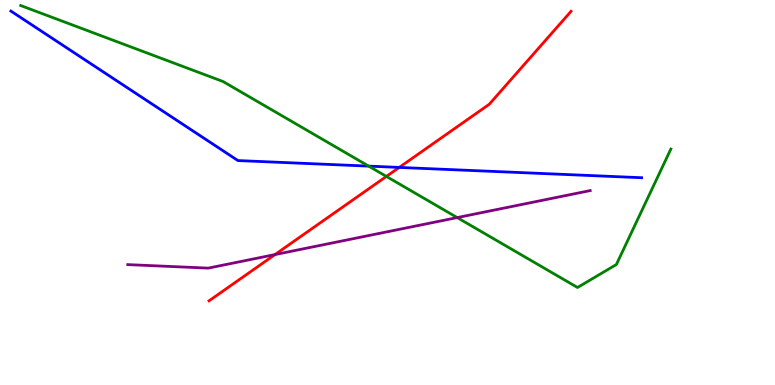[{'lines': ['blue', 'red'], 'intersections': [{'x': 5.15, 'y': 5.65}]}, {'lines': ['green', 'red'], 'intersections': [{'x': 4.99, 'y': 5.42}]}, {'lines': ['purple', 'red'], 'intersections': [{'x': 3.55, 'y': 3.39}]}, {'lines': ['blue', 'green'], 'intersections': [{'x': 4.76, 'y': 5.69}]}, {'lines': ['blue', 'purple'], 'intersections': []}, {'lines': ['green', 'purple'], 'intersections': [{'x': 5.9, 'y': 4.35}]}]